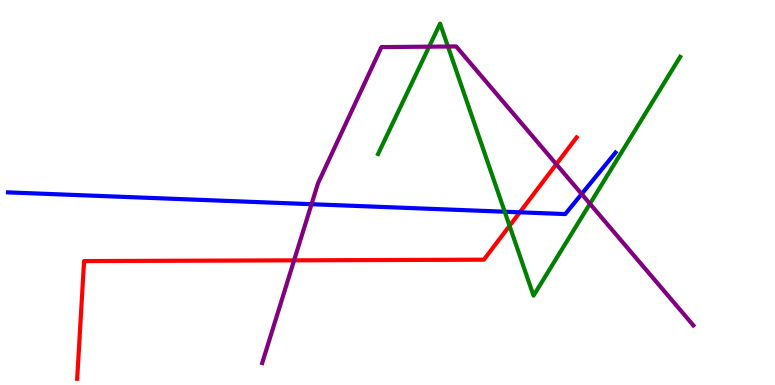[{'lines': ['blue', 'red'], 'intersections': [{'x': 6.71, 'y': 4.49}]}, {'lines': ['green', 'red'], 'intersections': [{'x': 6.57, 'y': 4.13}]}, {'lines': ['purple', 'red'], 'intersections': [{'x': 3.79, 'y': 3.24}, {'x': 7.18, 'y': 5.73}]}, {'lines': ['blue', 'green'], 'intersections': [{'x': 6.51, 'y': 4.5}]}, {'lines': ['blue', 'purple'], 'intersections': [{'x': 4.02, 'y': 4.7}, {'x': 7.51, 'y': 4.96}]}, {'lines': ['green', 'purple'], 'intersections': [{'x': 5.54, 'y': 8.79}, {'x': 5.78, 'y': 8.79}, {'x': 7.61, 'y': 4.71}]}]